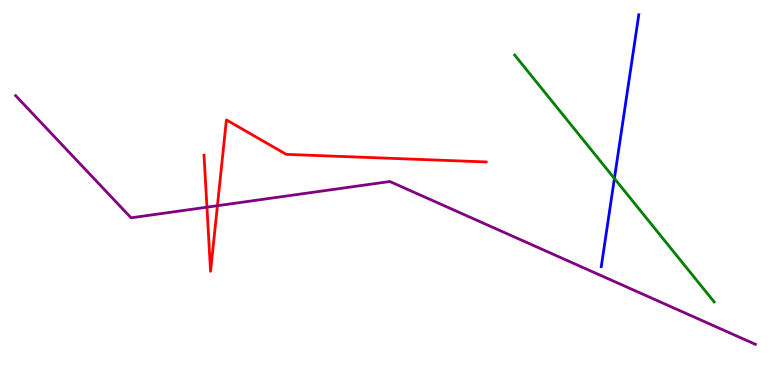[{'lines': ['blue', 'red'], 'intersections': []}, {'lines': ['green', 'red'], 'intersections': []}, {'lines': ['purple', 'red'], 'intersections': [{'x': 2.67, 'y': 4.62}, {'x': 2.81, 'y': 4.66}]}, {'lines': ['blue', 'green'], 'intersections': [{'x': 7.93, 'y': 5.36}]}, {'lines': ['blue', 'purple'], 'intersections': []}, {'lines': ['green', 'purple'], 'intersections': []}]